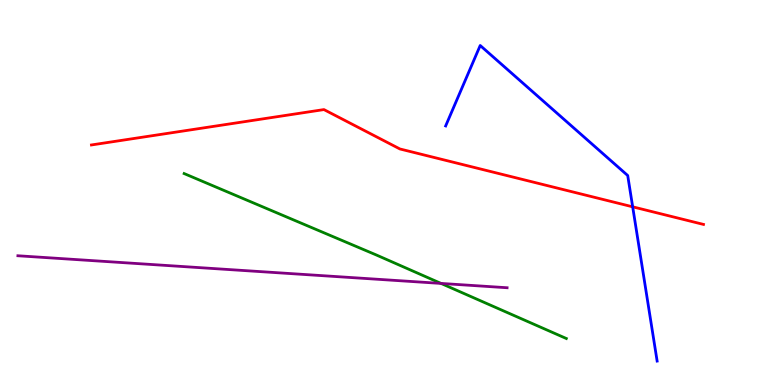[{'lines': ['blue', 'red'], 'intersections': [{'x': 8.16, 'y': 4.63}]}, {'lines': ['green', 'red'], 'intersections': []}, {'lines': ['purple', 'red'], 'intersections': []}, {'lines': ['blue', 'green'], 'intersections': []}, {'lines': ['blue', 'purple'], 'intersections': []}, {'lines': ['green', 'purple'], 'intersections': [{'x': 5.69, 'y': 2.64}]}]